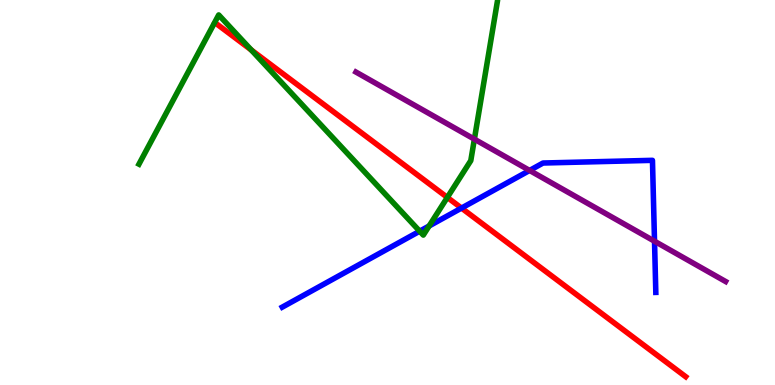[{'lines': ['blue', 'red'], 'intersections': [{'x': 5.95, 'y': 4.6}]}, {'lines': ['green', 'red'], 'intersections': [{'x': 3.24, 'y': 8.7}, {'x': 5.77, 'y': 4.87}]}, {'lines': ['purple', 'red'], 'intersections': []}, {'lines': ['blue', 'green'], 'intersections': [{'x': 5.42, 'y': 4.0}, {'x': 5.54, 'y': 4.13}]}, {'lines': ['blue', 'purple'], 'intersections': [{'x': 6.83, 'y': 5.57}, {'x': 8.45, 'y': 3.73}]}, {'lines': ['green', 'purple'], 'intersections': [{'x': 6.12, 'y': 6.39}]}]